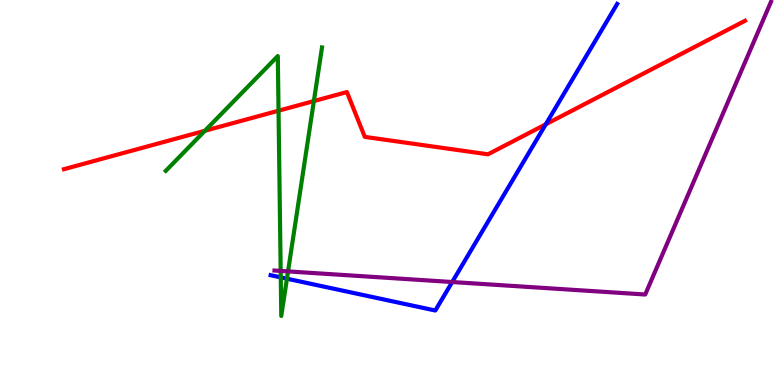[{'lines': ['blue', 'red'], 'intersections': [{'x': 7.04, 'y': 6.77}]}, {'lines': ['green', 'red'], 'intersections': [{'x': 2.64, 'y': 6.6}, {'x': 3.59, 'y': 7.12}, {'x': 4.05, 'y': 7.37}]}, {'lines': ['purple', 'red'], 'intersections': []}, {'lines': ['blue', 'green'], 'intersections': [{'x': 3.62, 'y': 2.8}, {'x': 3.7, 'y': 2.76}]}, {'lines': ['blue', 'purple'], 'intersections': [{'x': 5.83, 'y': 2.67}]}, {'lines': ['green', 'purple'], 'intersections': [{'x': 3.62, 'y': 2.96}, {'x': 3.72, 'y': 2.95}]}]